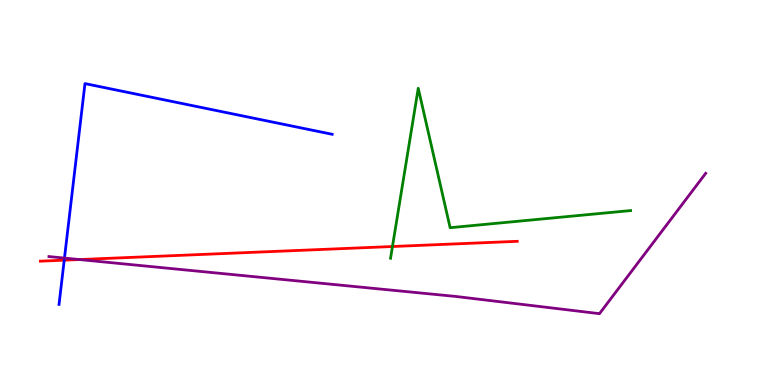[{'lines': ['blue', 'red'], 'intersections': [{'x': 0.829, 'y': 3.24}]}, {'lines': ['green', 'red'], 'intersections': [{'x': 5.06, 'y': 3.6}]}, {'lines': ['purple', 'red'], 'intersections': [{'x': 1.02, 'y': 3.26}]}, {'lines': ['blue', 'green'], 'intersections': []}, {'lines': ['blue', 'purple'], 'intersections': [{'x': 0.832, 'y': 3.3}]}, {'lines': ['green', 'purple'], 'intersections': []}]